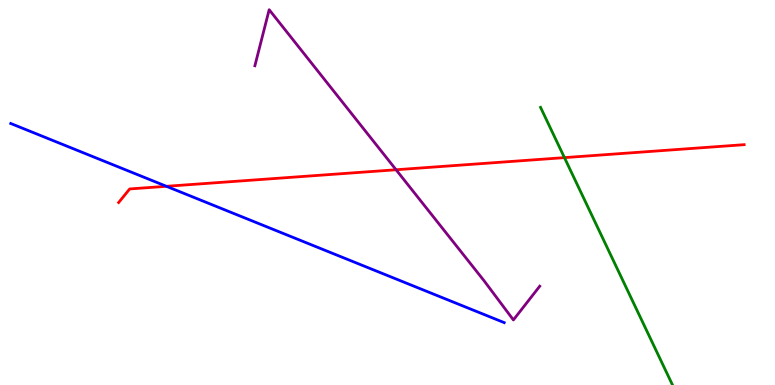[{'lines': ['blue', 'red'], 'intersections': [{'x': 2.15, 'y': 5.16}]}, {'lines': ['green', 'red'], 'intersections': [{'x': 7.28, 'y': 5.91}]}, {'lines': ['purple', 'red'], 'intersections': [{'x': 5.11, 'y': 5.59}]}, {'lines': ['blue', 'green'], 'intersections': []}, {'lines': ['blue', 'purple'], 'intersections': []}, {'lines': ['green', 'purple'], 'intersections': []}]